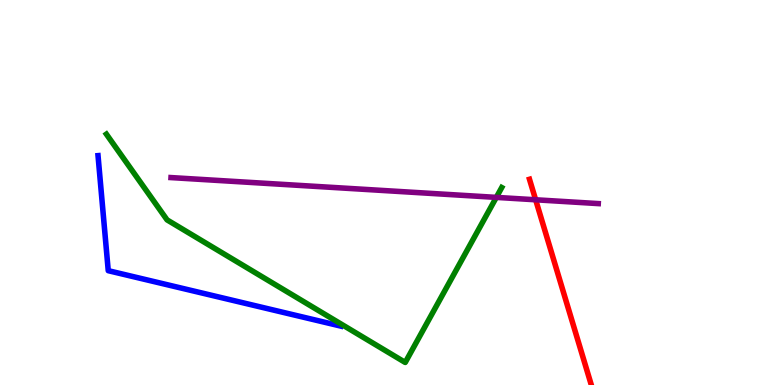[{'lines': ['blue', 'red'], 'intersections': []}, {'lines': ['green', 'red'], 'intersections': []}, {'lines': ['purple', 'red'], 'intersections': [{'x': 6.91, 'y': 4.81}]}, {'lines': ['blue', 'green'], 'intersections': []}, {'lines': ['blue', 'purple'], 'intersections': []}, {'lines': ['green', 'purple'], 'intersections': [{'x': 6.4, 'y': 4.87}]}]